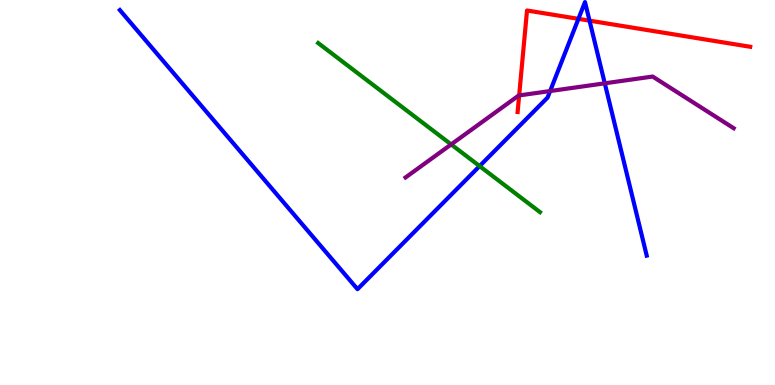[{'lines': ['blue', 'red'], 'intersections': [{'x': 7.46, 'y': 9.51}, {'x': 7.61, 'y': 9.46}]}, {'lines': ['green', 'red'], 'intersections': []}, {'lines': ['purple', 'red'], 'intersections': [{'x': 6.7, 'y': 7.52}]}, {'lines': ['blue', 'green'], 'intersections': [{'x': 6.19, 'y': 5.69}]}, {'lines': ['blue', 'purple'], 'intersections': [{'x': 7.1, 'y': 7.64}, {'x': 7.8, 'y': 7.84}]}, {'lines': ['green', 'purple'], 'intersections': [{'x': 5.82, 'y': 6.25}]}]